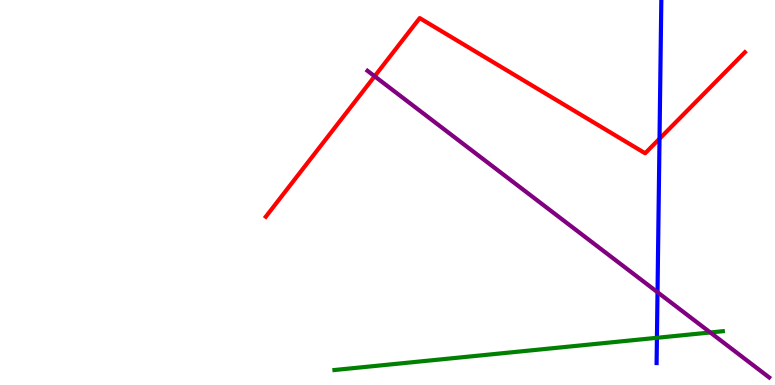[{'lines': ['blue', 'red'], 'intersections': [{'x': 8.51, 'y': 6.4}]}, {'lines': ['green', 'red'], 'intersections': []}, {'lines': ['purple', 'red'], 'intersections': [{'x': 4.83, 'y': 8.02}]}, {'lines': ['blue', 'green'], 'intersections': [{'x': 8.48, 'y': 1.23}]}, {'lines': ['blue', 'purple'], 'intersections': [{'x': 8.48, 'y': 2.41}]}, {'lines': ['green', 'purple'], 'intersections': [{'x': 9.16, 'y': 1.36}]}]